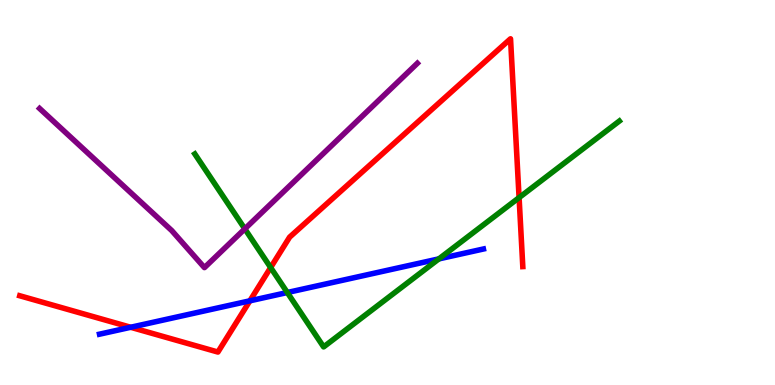[{'lines': ['blue', 'red'], 'intersections': [{'x': 1.69, 'y': 1.5}, {'x': 3.22, 'y': 2.19}]}, {'lines': ['green', 'red'], 'intersections': [{'x': 3.49, 'y': 3.05}, {'x': 6.7, 'y': 4.87}]}, {'lines': ['purple', 'red'], 'intersections': []}, {'lines': ['blue', 'green'], 'intersections': [{'x': 3.71, 'y': 2.4}, {'x': 5.66, 'y': 3.28}]}, {'lines': ['blue', 'purple'], 'intersections': []}, {'lines': ['green', 'purple'], 'intersections': [{'x': 3.16, 'y': 4.06}]}]